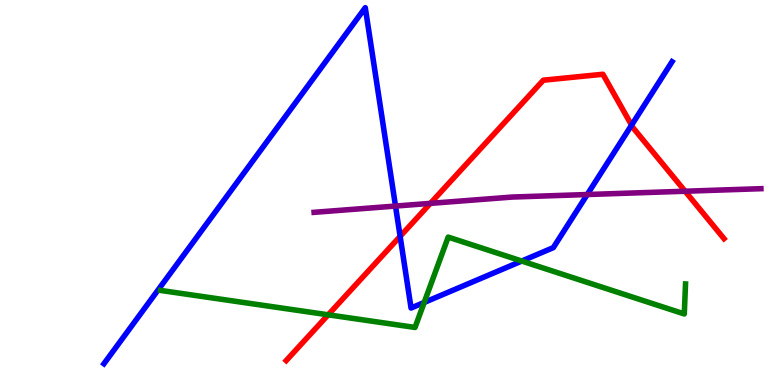[{'lines': ['blue', 'red'], 'intersections': [{'x': 5.16, 'y': 3.86}, {'x': 8.15, 'y': 6.75}]}, {'lines': ['green', 'red'], 'intersections': [{'x': 4.23, 'y': 1.82}]}, {'lines': ['purple', 'red'], 'intersections': [{'x': 5.55, 'y': 4.72}, {'x': 8.84, 'y': 5.03}]}, {'lines': ['blue', 'green'], 'intersections': [{'x': 5.47, 'y': 2.14}, {'x': 6.73, 'y': 3.22}]}, {'lines': ['blue', 'purple'], 'intersections': [{'x': 5.1, 'y': 4.65}, {'x': 7.58, 'y': 4.95}]}, {'lines': ['green', 'purple'], 'intersections': []}]